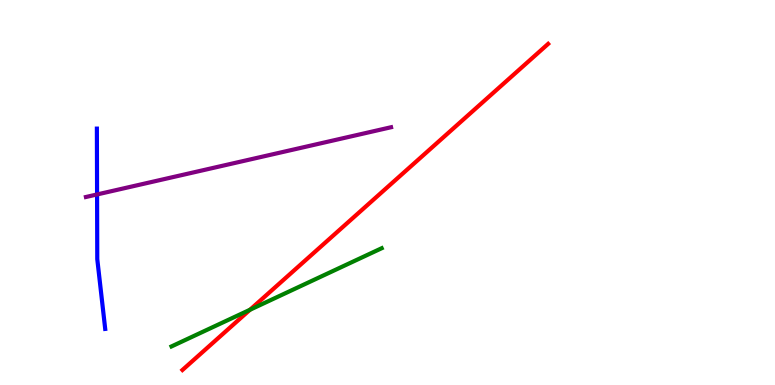[{'lines': ['blue', 'red'], 'intersections': []}, {'lines': ['green', 'red'], 'intersections': [{'x': 3.23, 'y': 1.95}]}, {'lines': ['purple', 'red'], 'intersections': []}, {'lines': ['blue', 'green'], 'intersections': []}, {'lines': ['blue', 'purple'], 'intersections': [{'x': 1.25, 'y': 4.95}]}, {'lines': ['green', 'purple'], 'intersections': []}]